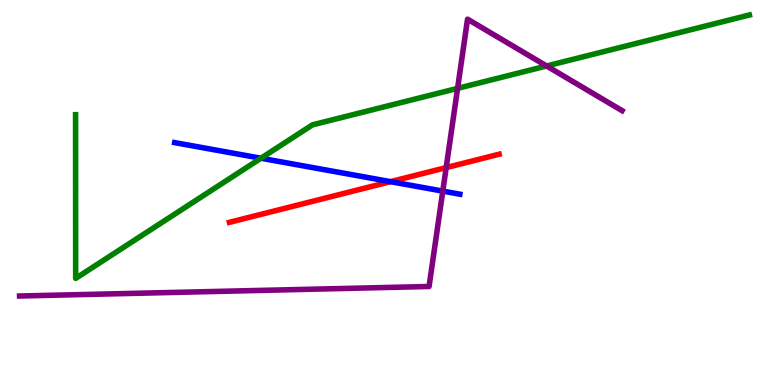[{'lines': ['blue', 'red'], 'intersections': [{'x': 5.04, 'y': 5.28}]}, {'lines': ['green', 'red'], 'intersections': []}, {'lines': ['purple', 'red'], 'intersections': [{'x': 5.76, 'y': 5.65}]}, {'lines': ['blue', 'green'], 'intersections': [{'x': 3.37, 'y': 5.89}]}, {'lines': ['blue', 'purple'], 'intersections': [{'x': 5.71, 'y': 5.04}]}, {'lines': ['green', 'purple'], 'intersections': [{'x': 5.9, 'y': 7.7}, {'x': 7.05, 'y': 8.29}]}]